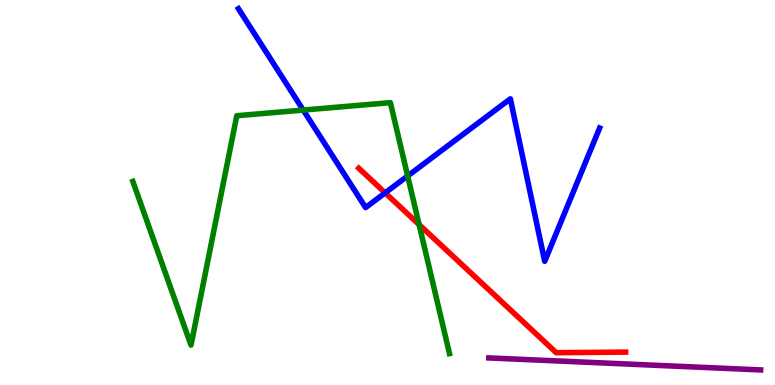[{'lines': ['blue', 'red'], 'intersections': [{'x': 4.97, 'y': 4.99}]}, {'lines': ['green', 'red'], 'intersections': [{'x': 5.41, 'y': 4.17}]}, {'lines': ['purple', 'red'], 'intersections': []}, {'lines': ['blue', 'green'], 'intersections': [{'x': 3.91, 'y': 7.14}, {'x': 5.26, 'y': 5.43}]}, {'lines': ['blue', 'purple'], 'intersections': []}, {'lines': ['green', 'purple'], 'intersections': []}]